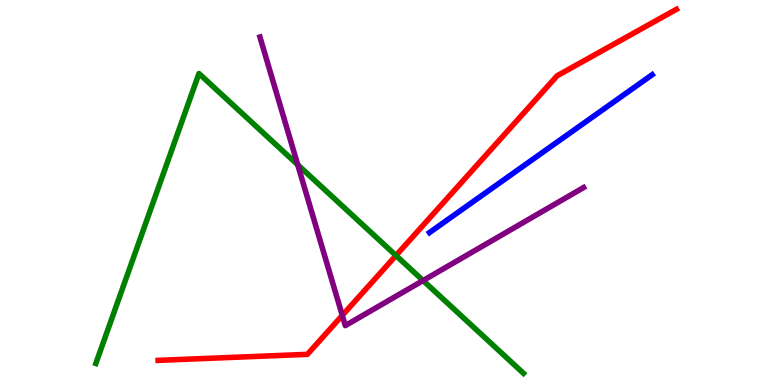[{'lines': ['blue', 'red'], 'intersections': []}, {'lines': ['green', 'red'], 'intersections': [{'x': 5.11, 'y': 3.36}]}, {'lines': ['purple', 'red'], 'intersections': [{'x': 4.42, 'y': 1.81}]}, {'lines': ['blue', 'green'], 'intersections': []}, {'lines': ['blue', 'purple'], 'intersections': []}, {'lines': ['green', 'purple'], 'intersections': [{'x': 3.84, 'y': 5.72}, {'x': 5.46, 'y': 2.71}]}]